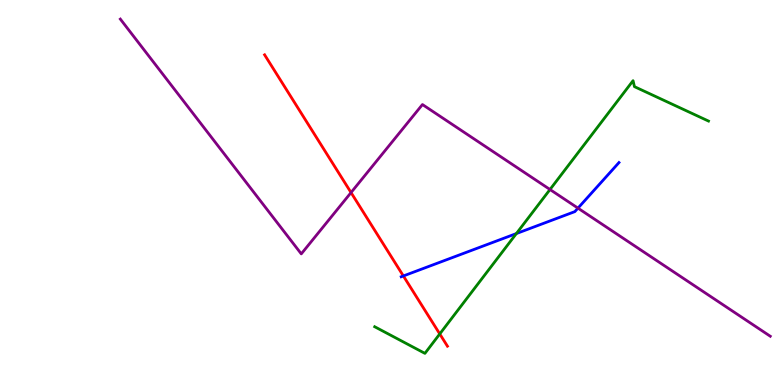[{'lines': ['blue', 'red'], 'intersections': [{'x': 5.2, 'y': 2.83}]}, {'lines': ['green', 'red'], 'intersections': [{'x': 5.67, 'y': 1.33}]}, {'lines': ['purple', 'red'], 'intersections': [{'x': 4.53, 'y': 5.0}]}, {'lines': ['blue', 'green'], 'intersections': [{'x': 6.66, 'y': 3.93}]}, {'lines': ['blue', 'purple'], 'intersections': [{'x': 7.46, 'y': 4.59}]}, {'lines': ['green', 'purple'], 'intersections': [{'x': 7.1, 'y': 5.08}]}]